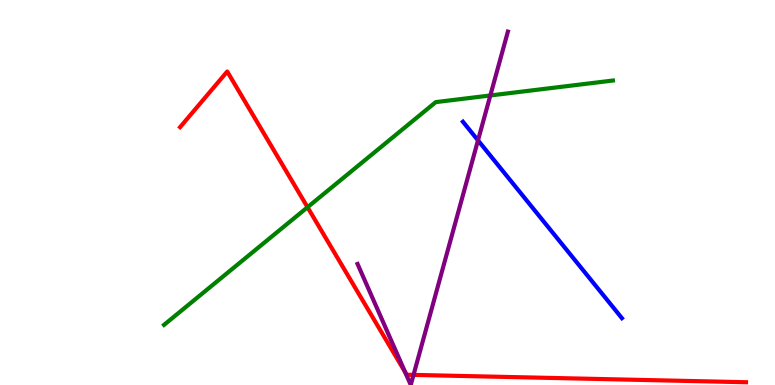[{'lines': ['blue', 'red'], 'intersections': []}, {'lines': ['green', 'red'], 'intersections': [{'x': 3.97, 'y': 4.62}]}, {'lines': ['purple', 'red'], 'intersections': [{'x': 5.23, 'y': 0.332}, {'x': 5.34, 'y': 0.262}]}, {'lines': ['blue', 'green'], 'intersections': []}, {'lines': ['blue', 'purple'], 'intersections': [{'x': 6.17, 'y': 6.35}]}, {'lines': ['green', 'purple'], 'intersections': [{'x': 6.33, 'y': 7.52}]}]